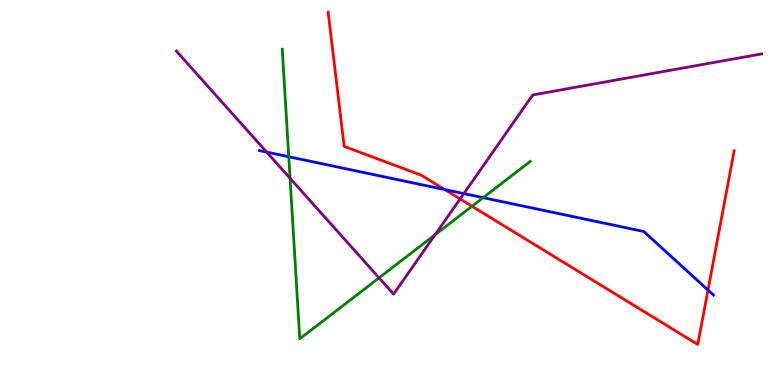[{'lines': ['blue', 'red'], 'intersections': [{'x': 5.74, 'y': 5.08}, {'x': 9.14, 'y': 2.47}]}, {'lines': ['green', 'red'], 'intersections': [{'x': 6.09, 'y': 4.64}]}, {'lines': ['purple', 'red'], 'intersections': [{'x': 5.94, 'y': 4.83}]}, {'lines': ['blue', 'green'], 'intersections': [{'x': 3.73, 'y': 5.93}, {'x': 6.23, 'y': 4.87}]}, {'lines': ['blue', 'purple'], 'intersections': [{'x': 3.44, 'y': 6.05}, {'x': 5.98, 'y': 4.97}]}, {'lines': ['green', 'purple'], 'intersections': [{'x': 3.74, 'y': 5.37}, {'x': 4.89, 'y': 2.78}, {'x': 5.61, 'y': 3.91}]}]